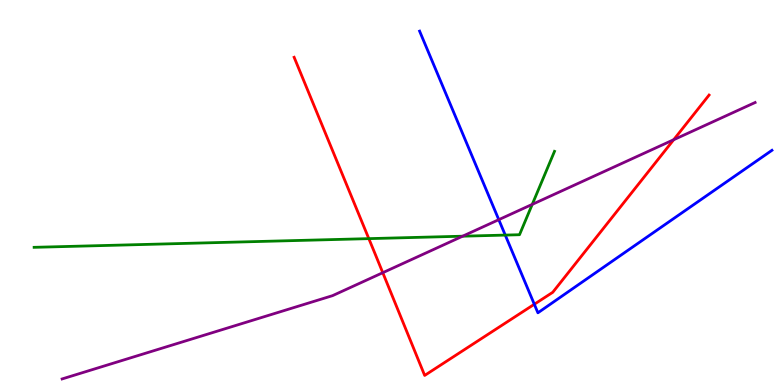[{'lines': ['blue', 'red'], 'intersections': [{'x': 6.89, 'y': 2.1}]}, {'lines': ['green', 'red'], 'intersections': [{'x': 4.76, 'y': 3.8}]}, {'lines': ['purple', 'red'], 'intersections': [{'x': 4.94, 'y': 2.92}, {'x': 8.69, 'y': 6.37}]}, {'lines': ['blue', 'green'], 'intersections': [{'x': 6.52, 'y': 3.89}]}, {'lines': ['blue', 'purple'], 'intersections': [{'x': 6.44, 'y': 4.29}]}, {'lines': ['green', 'purple'], 'intersections': [{'x': 5.97, 'y': 3.86}, {'x': 6.87, 'y': 4.69}]}]